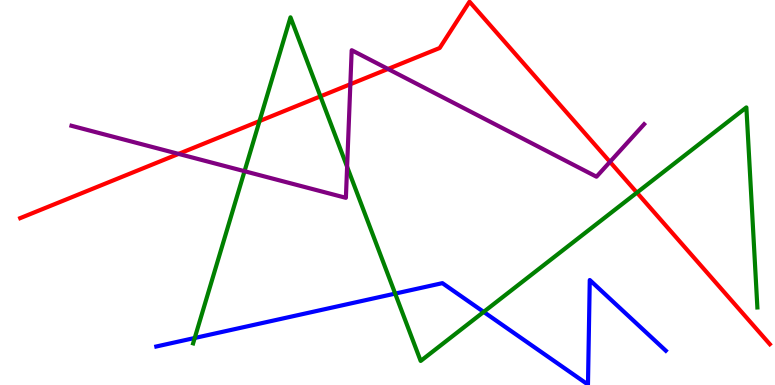[{'lines': ['blue', 'red'], 'intersections': []}, {'lines': ['green', 'red'], 'intersections': [{'x': 3.35, 'y': 6.86}, {'x': 4.13, 'y': 7.5}, {'x': 8.22, 'y': 5.0}]}, {'lines': ['purple', 'red'], 'intersections': [{'x': 2.3, 'y': 6.0}, {'x': 4.52, 'y': 7.81}, {'x': 5.01, 'y': 8.21}, {'x': 7.87, 'y': 5.8}]}, {'lines': ['blue', 'green'], 'intersections': [{'x': 2.51, 'y': 1.22}, {'x': 5.1, 'y': 2.37}, {'x': 6.24, 'y': 1.9}]}, {'lines': ['blue', 'purple'], 'intersections': []}, {'lines': ['green', 'purple'], 'intersections': [{'x': 3.16, 'y': 5.55}, {'x': 4.48, 'y': 5.67}]}]